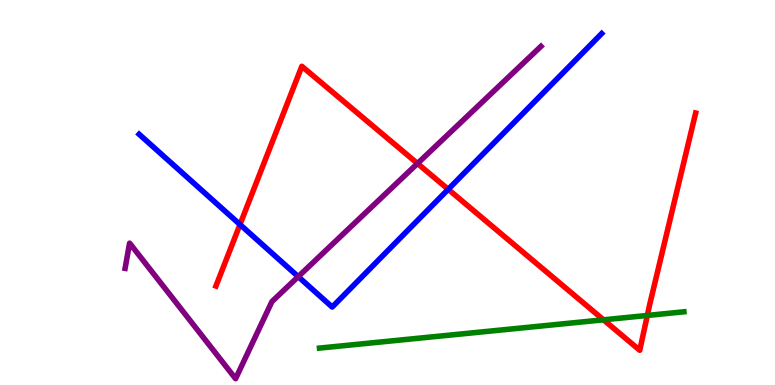[{'lines': ['blue', 'red'], 'intersections': [{'x': 3.1, 'y': 4.17}, {'x': 5.78, 'y': 5.08}]}, {'lines': ['green', 'red'], 'intersections': [{'x': 7.79, 'y': 1.69}, {'x': 8.35, 'y': 1.81}]}, {'lines': ['purple', 'red'], 'intersections': [{'x': 5.39, 'y': 5.75}]}, {'lines': ['blue', 'green'], 'intersections': []}, {'lines': ['blue', 'purple'], 'intersections': [{'x': 3.85, 'y': 2.81}]}, {'lines': ['green', 'purple'], 'intersections': []}]